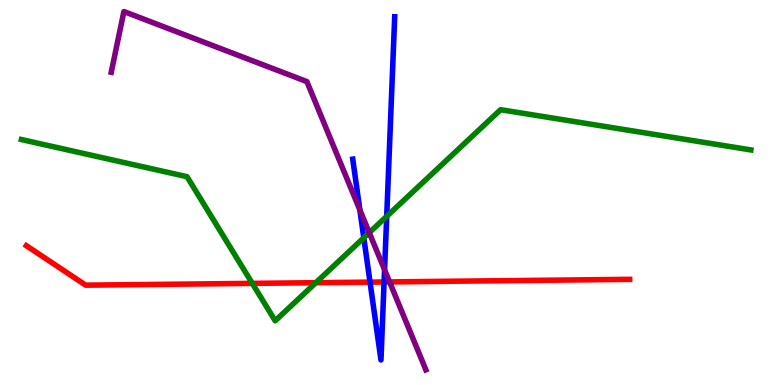[{'lines': ['blue', 'red'], 'intersections': [{'x': 4.77, 'y': 2.67}, {'x': 4.96, 'y': 2.68}]}, {'lines': ['green', 'red'], 'intersections': [{'x': 3.26, 'y': 2.64}, {'x': 4.08, 'y': 2.66}]}, {'lines': ['purple', 'red'], 'intersections': [{'x': 5.03, 'y': 2.68}]}, {'lines': ['blue', 'green'], 'intersections': [{'x': 4.69, 'y': 3.82}, {'x': 4.99, 'y': 4.38}]}, {'lines': ['blue', 'purple'], 'intersections': [{'x': 4.64, 'y': 4.55}, {'x': 4.96, 'y': 2.99}]}, {'lines': ['green', 'purple'], 'intersections': [{'x': 4.76, 'y': 3.96}]}]